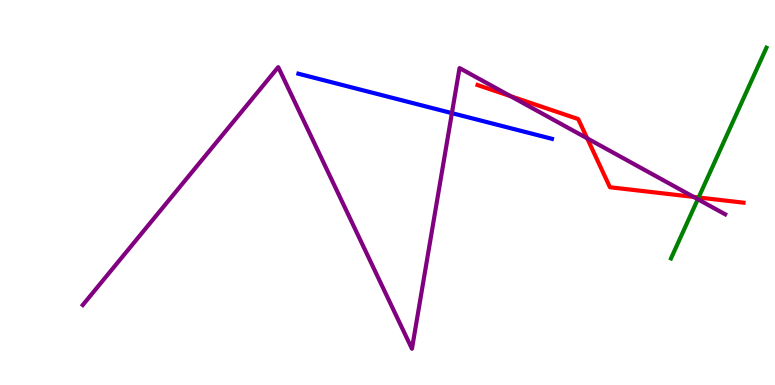[{'lines': ['blue', 'red'], 'intersections': []}, {'lines': ['green', 'red'], 'intersections': [{'x': 9.01, 'y': 4.87}]}, {'lines': ['purple', 'red'], 'intersections': [{'x': 6.59, 'y': 7.5}, {'x': 7.58, 'y': 6.41}, {'x': 8.95, 'y': 4.89}]}, {'lines': ['blue', 'green'], 'intersections': []}, {'lines': ['blue', 'purple'], 'intersections': [{'x': 5.83, 'y': 7.06}]}, {'lines': ['green', 'purple'], 'intersections': [{'x': 9.0, 'y': 4.83}]}]